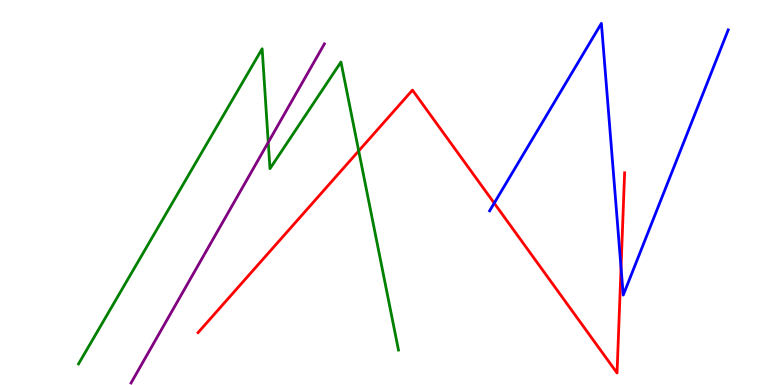[{'lines': ['blue', 'red'], 'intersections': [{'x': 6.38, 'y': 4.72}, {'x': 8.01, 'y': 3.05}]}, {'lines': ['green', 'red'], 'intersections': [{'x': 4.63, 'y': 6.08}]}, {'lines': ['purple', 'red'], 'intersections': []}, {'lines': ['blue', 'green'], 'intersections': []}, {'lines': ['blue', 'purple'], 'intersections': []}, {'lines': ['green', 'purple'], 'intersections': [{'x': 3.46, 'y': 6.3}]}]